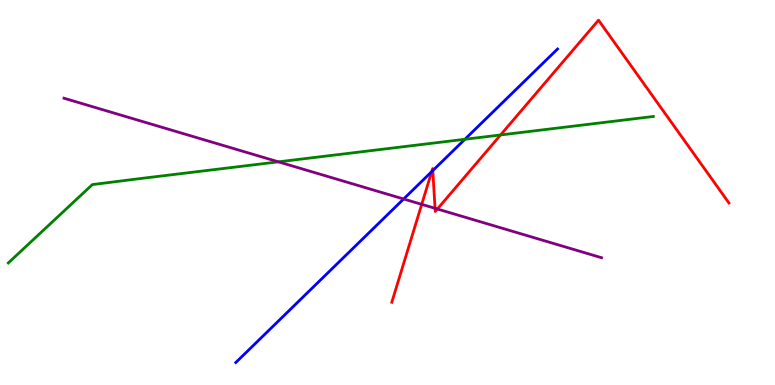[{'lines': ['blue', 'red'], 'intersections': [{'x': 5.57, 'y': 5.54}, {'x': 5.58, 'y': 5.57}]}, {'lines': ['green', 'red'], 'intersections': [{'x': 6.46, 'y': 6.49}]}, {'lines': ['purple', 'red'], 'intersections': [{'x': 5.44, 'y': 4.69}, {'x': 5.61, 'y': 4.59}, {'x': 5.64, 'y': 4.57}]}, {'lines': ['blue', 'green'], 'intersections': [{'x': 6.0, 'y': 6.38}]}, {'lines': ['blue', 'purple'], 'intersections': [{'x': 5.21, 'y': 4.83}]}, {'lines': ['green', 'purple'], 'intersections': [{'x': 3.59, 'y': 5.8}]}]